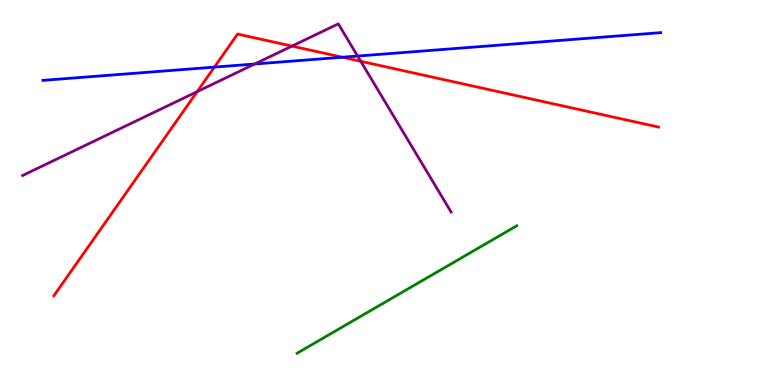[{'lines': ['blue', 'red'], 'intersections': [{'x': 2.77, 'y': 8.26}, {'x': 4.42, 'y': 8.51}]}, {'lines': ['green', 'red'], 'intersections': []}, {'lines': ['purple', 'red'], 'intersections': [{'x': 2.54, 'y': 7.62}, {'x': 3.77, 'y': 8.8}, {'x': 4.65, 'y': 8.41}]}, {'lines': ['blue', 'green'], 'intersections': []}, {'lines': ['blue', 'purple'], 'intersections': [{'x': 3.29, 'y': 8.34}, {'x': 4.61, 'y': 8.54}]}, {'lines': ['green', 'purple'], 'intersections': []}]